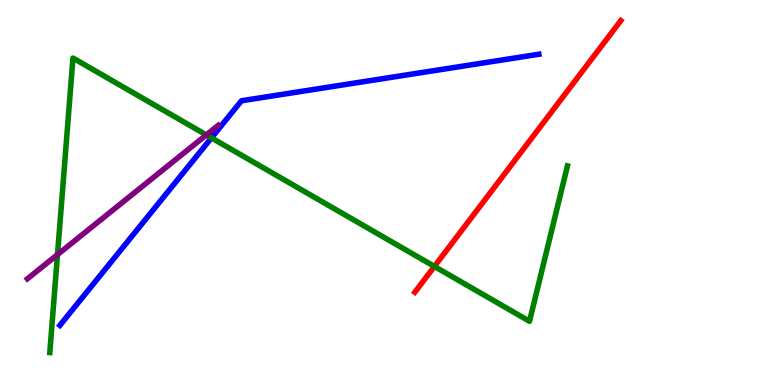[{'lines': ['blue', 'red'], 'intersections': []}, {'lines': ['green', 'red'], 'intersections': [{'x': 5.61, 'y': 3.08}]}, {'lines': ['purple', 'red'], 'intersections': []}, {'lines': ['blue', 'green'], 'intersections': [{'x': 2.73, 'y': 6.42}]}, {'lines': ['blue', 'purple'], 'intersections': []}, {'lines': ['green', 'purple'], 'intersections': [{'x': 0.742, 'y': 3.39}, {'x': 2.66, 'y': 6.5}]}]